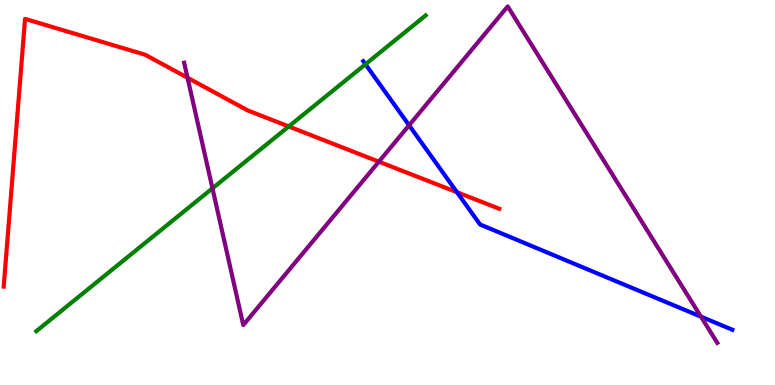[{'lines': ['blue', 'red'], 'intersections': [{'x': 5.9, 'y': 5.01}]}, {'lines': ['green', 'red'], 'intersections': [{'x': 3.73, 'y': 6.72}]}, {'lines': ['purple', 'red'], 'intersections': [{'x': 2.42, 'y': 7.98}, {'x': 4.89, 'y': 5.8}]}, {'lines': ['blue', 'green'], 'intersections': [{'x': 4.72, 'y': 8.33}]}, {'lines': ['blue', 'purple'], 'intersections': [{'x': 5.28, 'y': 6.75}, {'x': 9.04, 'y': 1.78}]}, {'lines': ['green', 'purple'], 'intersections': [{'x': 2.74, 'y': 5.11}]}]